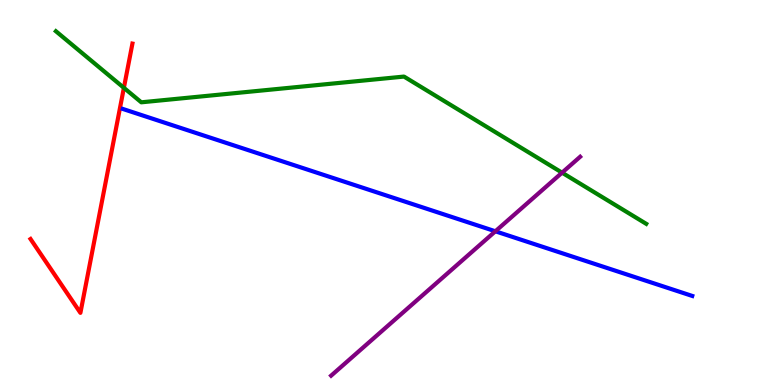[{'lines': ['blue', 'red'], 'intersections': []}, {'lines': ['green', 'red'], 'intersections': [{'x': 1.6, 'y': 7.72}]}, {'lines': ['purple', 'red'], 'intersections': []}, {'lines': ['blue', 'green'], 'intersections': []}, {'lines': ['blue', 'purple'], 'intersections': [{'x': 6.39, 'y': 3.99}]}, {'lines': ['green', 'purple'], 'intersections': [{'x': 7.25, 'y': 5.52}]}]